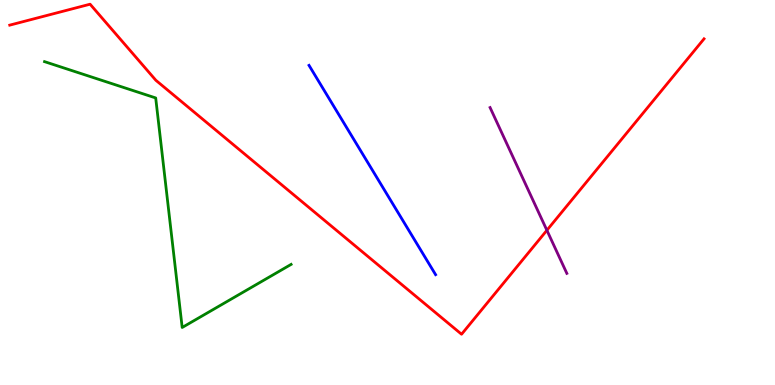[{'lines': ['blue', 'red'], 'intersections': []}, {'lines': ['green', 'red'], 'intersections': []}, {'lines': ['purple', 'red'], 'intersections': [{'x': 7.06, 'y': 4.02}]}, {'lines': ['blue', 'green'], 'intersections': []}, {'lines': ['blue', 'purple'], 'intersections': []}, {'lines': ['green', 'purple'], 'intersections': []}]